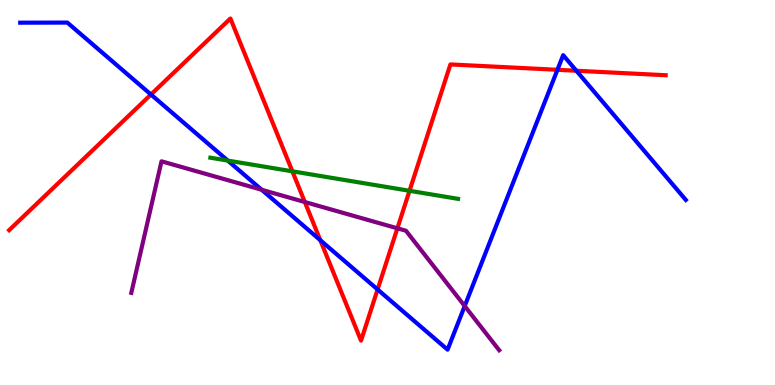[{'lines': ['blue', 'red'], 'intersections': [{'x': 1.95, 'y': 7.55}, {'x': 4.13, 'y': 3.76}, {'x': 4.87, 'y': 2.48}, {'x': 7.19, 'y': 8.19}, {'x': 7.44, 'y': 8.16}]}, {'lines': ['green', 'red'], 'intersections': [{'x': 3.77, 'y': 5.55}, {'x': 5.28, 'y': 5.04}]}, {'lines': ['purple', 'red'], 'intersections': [{'x': 3.93, 'y': 4.75}, {'x': 5.13, 'y': 4.07}]}, {'lines': ['blue', 'green'], 'intersections': [{'x': 2.94, 'y': 5.83}]}, {'lines': ['blue', 'purple'], 'intersections': [{'x': 3.38, 'y': 5.07}, {'x': 6.0, 'y': 2.05}]}, {'lines': ['green', 'purple'], 'intersections': []}]